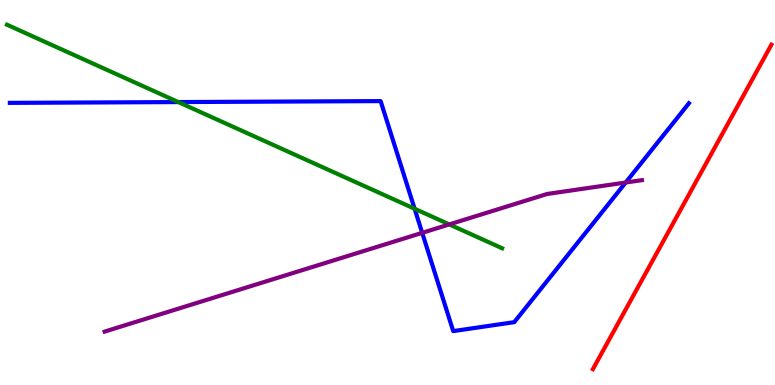[{'lines': ['blue', 'red'], 'intersections': []}, {'lines': ['green', 'red'], 'intersections': []}, {'lines': ['purple', 'red'], 'intersections': []}, {'lines': ['blue', 'green'], 'intersections': [{'x': 2.3, 'y': 7.35}, {'x': 5.35, 'y': 4.58}]}, {'lines': ['blue', 'purple'], 'intersections': [{'x': 5.45, 'y': 3.95}, {'x': 8.07, 'y': 5.26}]}, {'lines': ['green', 'purple'], 'intersections': [{'x': 5.8, 'y': 4.17}]}]